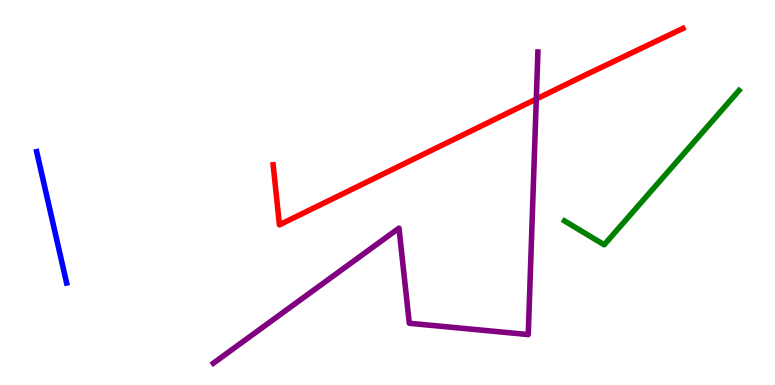[{'lines': ['blue', 'red'], 'intersections': []}, {'lines': ['green', 'red'], 'intersections': []}, {'lines': ['purple', 'red'], 'intersections': [{'x': 6.92, 'y': 7.43}]}, {'lines': ['blue', 'green'], 'intersections': []}, {'lines': ['blue', 'purple'], 'intersections': []}, {'lines': ['green', 'purple'], 'intersections': []}]